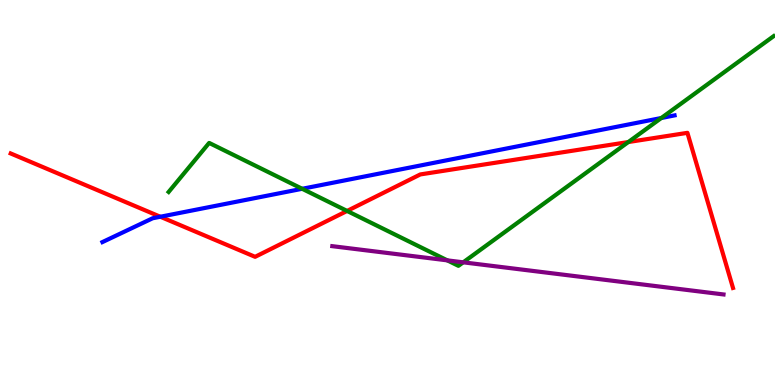[{'lines': ['blue', 'red'], 'intersections': [{'x': 2.07, 'y': 4.37}]}, {'lines': ['green', 'red'], 'intersections': [{'x': 4.48, 'y': 4.52}, {'x': 8.11, 'y': 6.31}]}, {'lines': ['purple', 'red'], 'intersections': []}, {'lines': ['blue', 'green'], 'intersections': [{'x': 3.9, 'y': 5.1}, {'x': 8.53, 'y': 6.93}]}, {'lines': ['blue', 'purple'], 'intersections': []}, {'lines': ['green', 'purple'], 'intersections': [{'x': 5.77, 'y': 3.24}, {'x': 5.98, 'y': 3.19}]}]